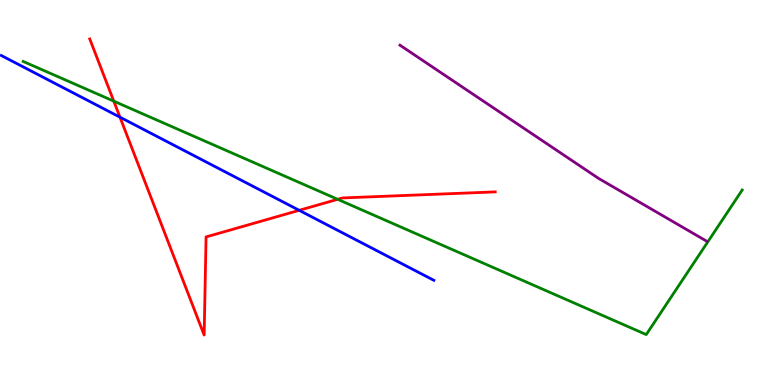[{'lines': ['blue', 'red'], 'intersections': [{'x': 1.55, 'y': 6.96}, {'x': 3.86, 'y': 4.54}]}, {'lines': ['green', 'red'], 'intersections': [{'x': 1.47, 'y': 7.37}, {'x': 4.36, 'y': 4.82}]}, {'lines': ['purple', 'red'], 'intersections': []}, {'lines': ['blue', 'green'], 'intersections': []}, {'lines': ['blue', 'purple'], 'intersections': []}, {'lines': ['green', 'purple'], 'intersections': []}]